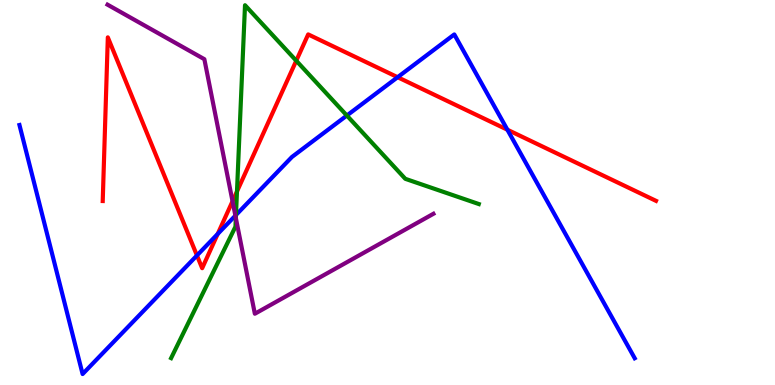[{'lines': ['blue', 'red'], 'intersections': [{'x': 2.54, 'y': 3.36}, {'x': 2.81, 'y': 3.92}, {'x': 5.13, 'y': 7.99}, {'x': 6.55, 'y': 6.63}]}, {'lines': ['green', 'red'], 'intersections': [{'x': 3.06, 'y': 5.03}, {'x': 3.82, 'y': 8.42}]}, {'lines': ['purple', 'red'], 'intersections': [{'x': 3.0, 'y': 4.77}]}, {'lines': ['blue', 'green'], 'intersections': [{'x': 3.04, 'y': 4.42}, {'x': 4.48, 'y': 7.0}]}, {'lines': ['blue', 'purple'], 'intersections': [{'x': 3.04, 'y': 4.4}]}, {'lines': ['green', 'purple'], 'intersections': [{'x': 3.04, 'y': 4.34}]}]